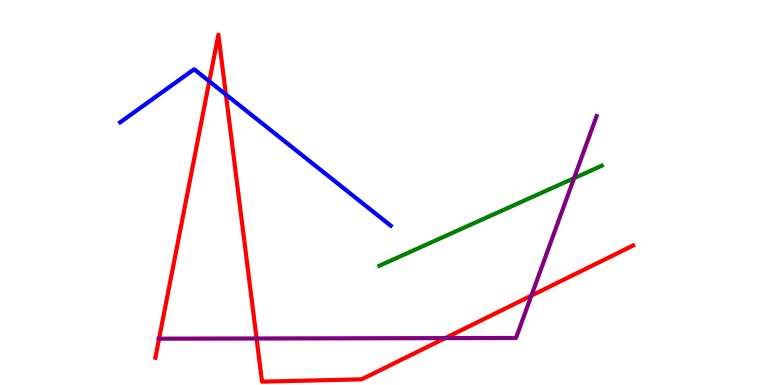[{'lines': ['blue', 'red'], 'intersections': [{'x': 2.7, 'y': 7.89}, {'x': 2.91, 'y': 7.54}]}, {'lines': ['green', 'red'], 'intersections': []}, {'lines': ['purple', 'red'], 'intersections': [{'x': 2.05, 'y': 1.2}, {'x': 3.31, 'y': 1.21}, {'x': 5.74, 'y': 1.22}, {'x': 6.86, 'y': 2.32}]}, {'lines': ['blue', 'green'], 'intersections': []}, {'lines': ['blue', 'purple'], 'intersections': []}, {'lines': ['green', 'purple'], 'intersections': [{'x': 7.41, 'y': 5.37}]}]